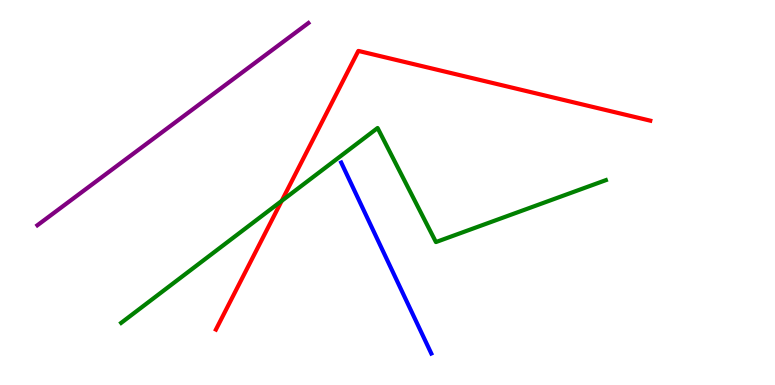[{'lines': ['blue', 'red'], 'intersections': []}, {'lines': ['green', 'red'], 'intersections': [{'x': 3.63, 'y': 4.78}]}, {'lines': ['purple', 'red'], 'intersections': []}, {'lines': ['blue', 'green'], 'intersections': []}, {'lines': ['blue', 'purple'], 'intersections': []}, {'lines': ['green', 'purple'], 'intersections': []}]